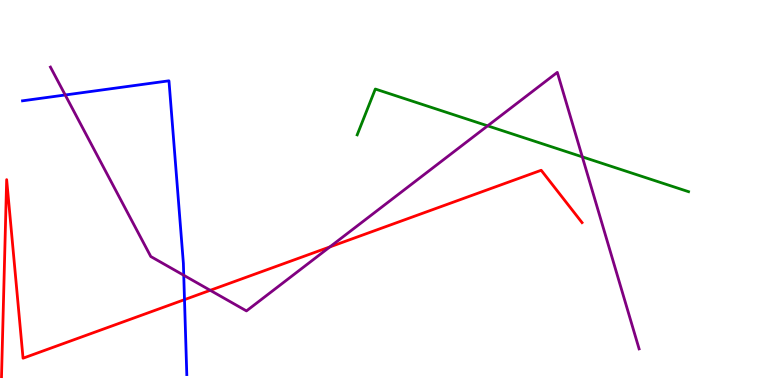[{'lines': ['blue', 'red'], 'intersections': [{'x': 2.38, 'y': 2.22}]}, {'lines': ['green', 'red'], 'intersections': []}, {'lines': ['purple', 'red'], 'intersections': [{'x': 2.71, 'y': 2.46}, {'x': 4.26, 'y': 3.59}]}, {'lines': ['blue', 'green'], 'intersections': []}, {'lines': ['blue', 'purple'], 'intersections': [{'x': 0.842, 'y': 7.53}, {'x': 2.37, 'y': 2.85}]}, {'lines': ['green', 'purple'], 'intersections': [{'x': 6.29, 'y': 6.73}, {'x': 7.51, 'y': 5.93}]}]